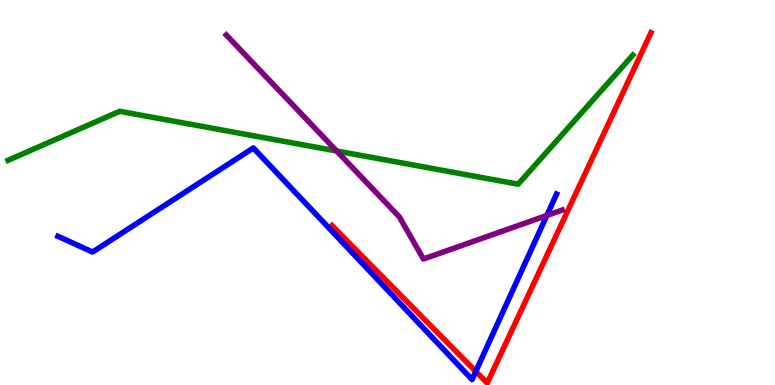[{'lines': ['blue', 'red'], 'intersections': [{'x': 6.14, 'y': 0.353}]}, {'lines': ['green', 'red'], 'intersections': []}, {'lines': ['purple', 'red'], 'intersections': []}, {'lines': ['blue', 'green'], 'intersections': []}, {'lines': ['blue', 'purple'], 'intersections': [{'x': 7.06, 'y': 4.4}]}, {'lines': ['green', 'purple'], 'intersections': [{'x': 4.34, 'y': 6.08}]}]